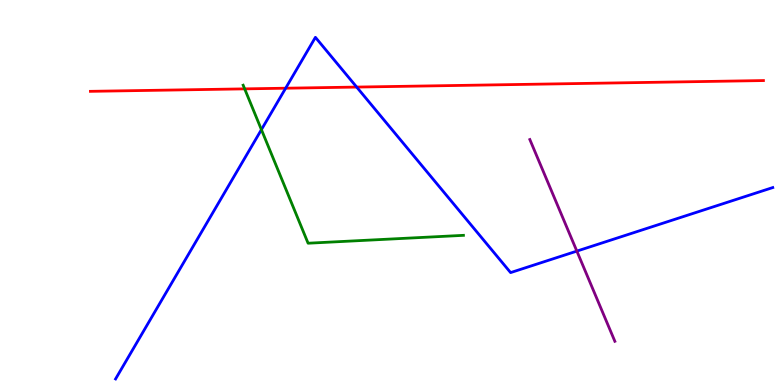[{'lines': ['blue', 'red'], 'intersections': [{'x': 3.69, 'y': 7.71}, {'x': 4.6, 'y': 7.74}]}, {'lines': ['green', 'red'], 'intersections': [{'x': 3.16, 'y': 7.69}]}, {'lines': ['purple', 'red'], 'intersections': []}, {'lines': ['blue', 'green'], 'intersections': [{'x': 3.37, 'y': 6.63}]}, {'lines': ['blue', 'purple'], 'intersections': [{'x': 7.44, 'y': 3.48}]}, {'lines': ['green', 'purple'], 'intersections': []}]